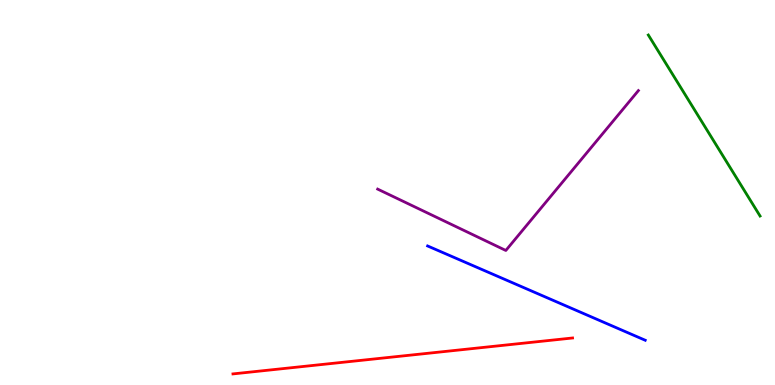[{'lines': ['blue', 'red'], 'intersections': []}, {'lines': ['green', 'red'], 'intersections': []}, {'lines': ['purple', 'red'], 'intersections': []}, {'lines': ['blue', 'green'], 'intersections': []}, {'lines': ['blue', 'purple'], 'intersections': []}, {'lines': ['green', 'purple'], 'intersections': []}]